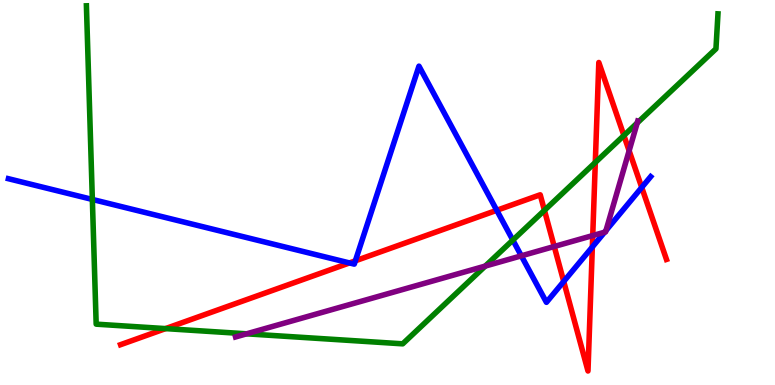[{'lines': ['blue', 'red'], 'intersections': [{'x': 4.51, 'y': 3.17}, {'x': 4.59, 'y': 3.23}, {'x': 6.41, 'y': 4.54}, {'x': 7.27, 'y': 2.69}, {'x': 7.64, 'y': 3.58}, {'x': 8.28, 'y': 5.13}]}, {'lines': ['green', 'red'], 'intersections': [{'x': 2.14, 'y': 1.46}, {'x': 7.03, 'y': 4.54}, {'x': 7.68, 'y': 5.78}, {'x': 8.05, 'y': 6.48}]}, {'lines': ['purple', 'red'], 'intersections': [{'x': 7.15, 'y': 3.6}, {'x': 7.65, 'y': 3.88}, {'x': 8.12, 'y': 6.08}]}, {'lines': ['blue', 'green'], 'intersections': [{'x': 1.19, 'y': 4.82}, {'x': 6.62, 'y': 3.76}]}, {'lines': ['blue', 'purple'], 'intersections': [{'x': 6.73, 'y': 3.35}, {'x': 7.8, 'y': 3.97}, {'x': 7.82, 'y': 4.01}]}, {'lines': ['green', 'purple'], 'intersections': [{'x': 3.18, 'y': 1.33}, {'x': 6.26, 'y': 3.09}, {'x': 8.22, 'y': 6.81}]}]